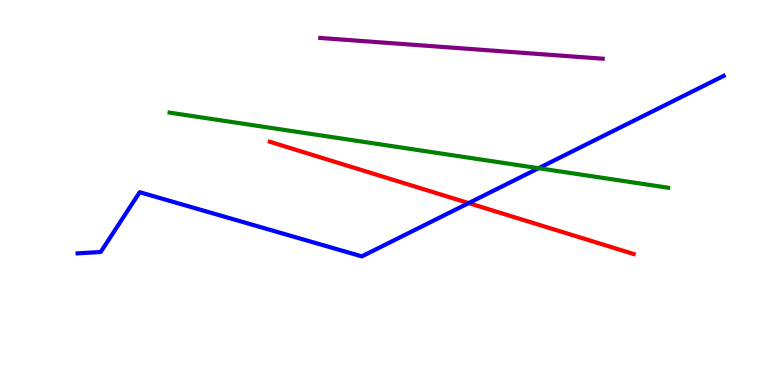[{'lines': ['blue', 'red'], 'intersections': [{'x': 6.05, 'y': 4.72}]}, {'lines': ['green', 'red'], 'intersections': []}, {'lines': ['purple', 'red'], 'intersections': []}, {'lines': ['blue', 'green'], 'intersections': [{'x': 6.95, 'y': 5.63}]}, {'lines': ['blue', 'purple'], 'intersections': []}, {'lines': ['green', 'purple'], 'intersections': []}]